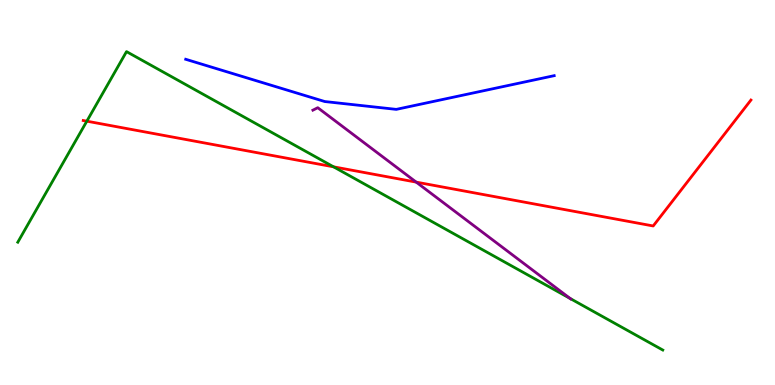[{'lines': ['blue', 'red'], 'intersections': []}, {'lines': ['green', 'red'], 'intersections': [{'x': 1.12, 'y': 6.85}, {'x': 4.3, 'y': 5.67}]}, {'lines': ['purple', 'red'], 'intersections': [{'x': 5.37, 'y': 5.27}]}, {'lines': ['blue', 'green'], 'intersections': []}, {'lines': ['blue', 'purple'], 'intersections': []}, {'lines': ['green', 'purple'], 'intersections': [{'x': 7.36, 'y': 2.25}]}]